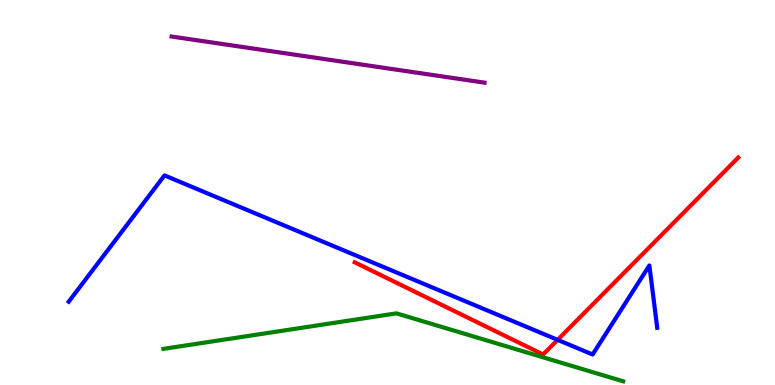[{'lines': ['blue', 'red'], 'intersections': [{'x': 7.19, 'y': 1.17}]}, {'lines': ['green', 'red'], 'intersections': []}, {'lines': ['purple', 'red'], 'intersections': []}, {'lines': ['blue', 'green'], 'intersections': []}, {'lines': ['blue', 'purple'], 'intersections': []}, {'lines': ['green', 'purple'], 'intersections': []}]